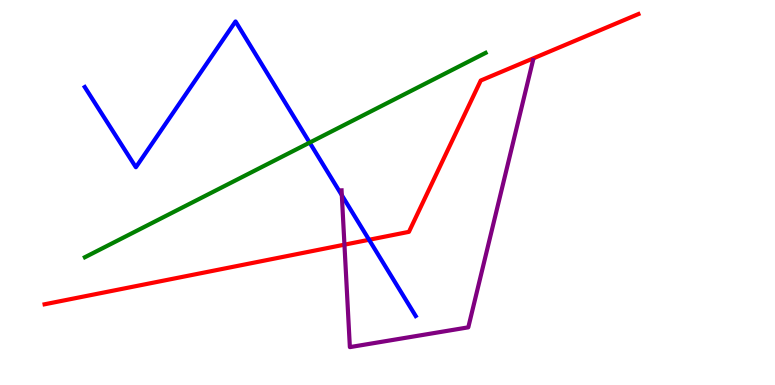[{'lines': ['blue', 'red'], 'intersections': [{'x': 4.76, 'y': 3.77}]}, {'lines': ['green', 'red'], 'intersections': []}, {'lines': ['purple', 'red'], 'intersections': [{'x': 4.44, 'y': 3.64}]}, {'lines': ['blue', 'green'], 'intersections': [{'x': 4.0, 'y': 6.3}]}, {'lines': ['blue', 'purple'], 'intersections': [{'x': 4.41, 'y': 4.93}]}, {'lines': ['green', 'purple'], 'intersections': []}]